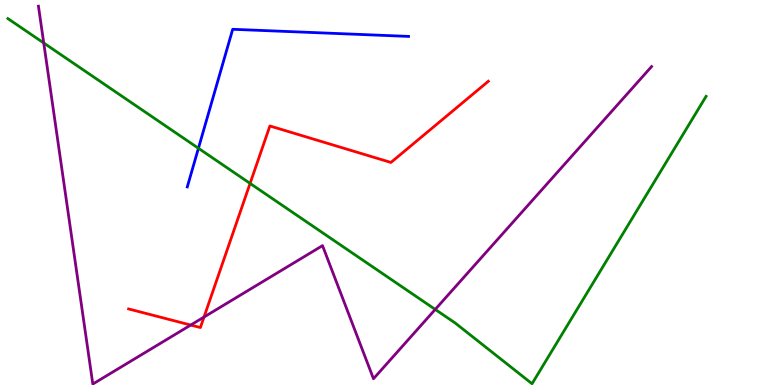[{'lines': ['blue', 'red'], 'intersections': []}, {'lines': ['green', 'red'], 'intersections': [{'x': 3.23, 'y': 5.24}]}, {'lines': ['purple', 'red'], 'intersections': [{'x': 2.46, 'y': 1.56}, {'x': 2.63, 'y': 1.77}]}, {'lines': ['blue', 'green'], 'intersections': [{'x': 2.56, 'y': 6.15}]}, {'lines': ['blue', 'purple'], 'intersections': []}, {'lines': ['green', 'purple'], 'intersections': [{'x': 0.564, 'y': 8.88}, {'x': 5.62, 'y': 1.96}]}]